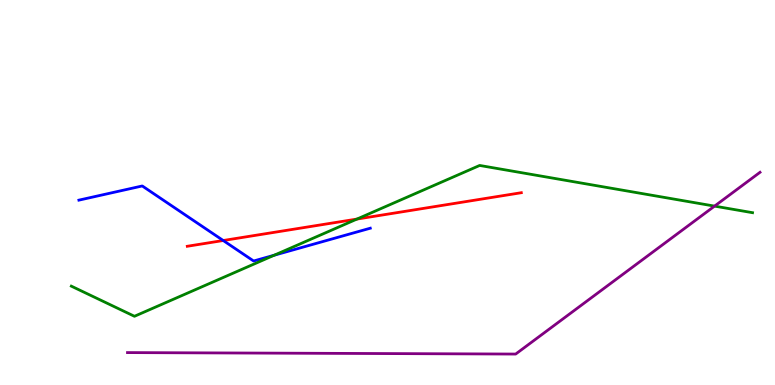[{'lines': ['blue', 'red'], 'intersections': [{'x': 2.88, 'y': 3.75}]}, {'lines': ['green', 'red'], 'intersections': [{'x': 4.61, 'y': 4.31}]}, {'lines': ['purple', 'red'], 'intersections': []}, {'lines': ['blue', 'green'], 'intersections': [{'x': 3.54, 'y': 3.37}]}, {'lines': ['blue', 'purple'], 'intersections': []}, {'lines': ['green', 'purple'], 'intersections': [{'x': 9.22, 'y': 4.65}]}]